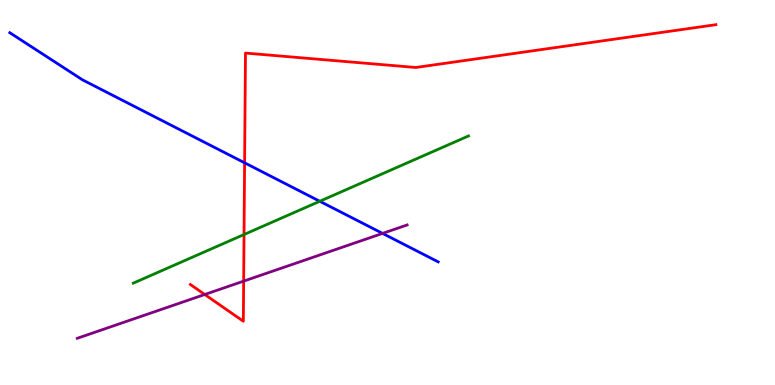[{'lines': ['blue', 'red'], 'intersections': [{'x': 3.16, 'y': 5.77}]}, {'lines': ['green', 'red'], 'intersections': [{'x': 3.15, 'y': 3.91}]}, {'lines': ['purple', 'red'], 'intersections': [{'x': 2.64, 'y': 2.35}, {'x': 3.14, 'y': 2.7}]}, {'lines': ['blue', 'green'], 'intersections': [{'x': 4.13, 'y': 4.77}]}, {'lines': ['blue', 'purple'], 'intersections': [{'x': 4.94, 'y': 3.94}]}, {'lines': ['green', 'purple'], 'intersections': []}]